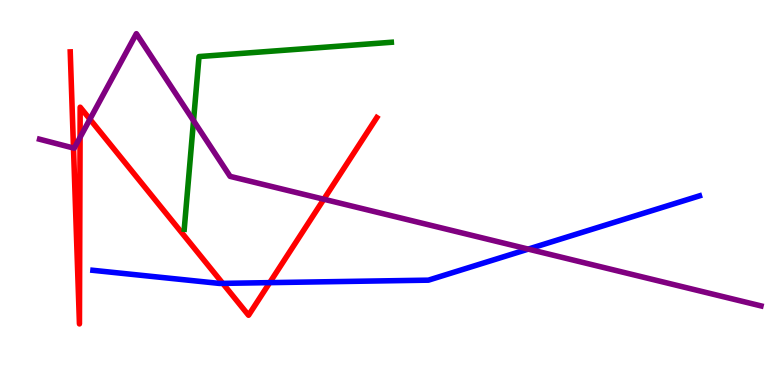[{'lines': ['blue', 'red'], 'intersections': [{'x': 2.87, 'y': 2.64}, {'x': 3.48, 'y': 2.66}]}, {'lines': ['green', 'red'], 'intersections': []}, {'lines': ['purple', 'red'], 'intersections': [{'x': 0.948, 'y': 6.16}, {'x': 1.03, 'y': 6.43}, {'x': 1.16, 'y': 6.9}, {'x': 4.18, 'y': 4.83}]}, {'lines': ['blue', 'green'], 'intersections': []}, {'lines': ['blue', 'purple'], 'intersections': [{'x': 6.82, 'y': 3.53}]}, {'lines': ['green', 'purple'], 'intersections': [{'x': 2.5, 'y': 6.87}]}]